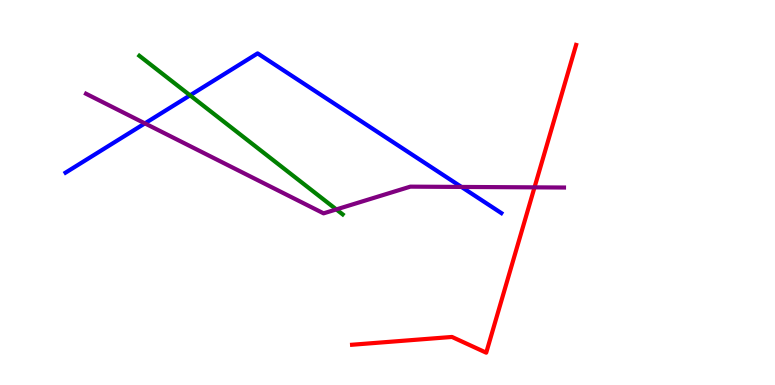[{'lines': ['blue', 'red'], 'intersections': []}, {'lines': ['green', 'red'], 'intersections': []}, {'lines': ['purple', 'red'], 'intersections': [{'x': 6.9, 'y': 5.13}]}, {'lines': ['blue', 'green'], 'intersections': [{'x': 2.45, 'y': 7.52}]}, {'lines': ['blue', 'purple'], 'intersections': [{'x': 1.87, 'y': 6.8}, {'x': 5.95, 'y': 5.14}]}, {'lines': ['green', 'purple'], 'intersections': [{'x': 4.34, 'y': 4.56}]}]